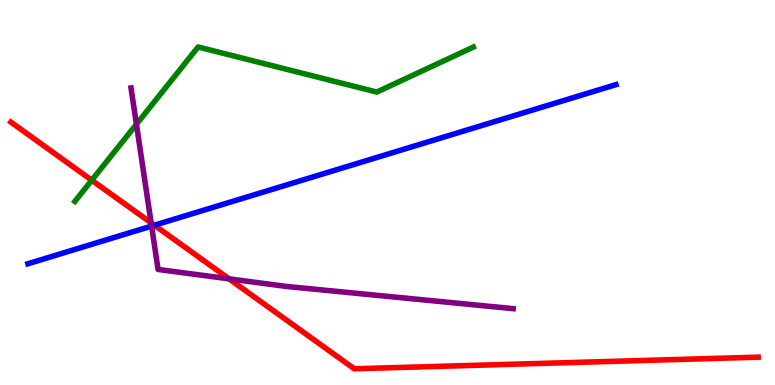[{'lines': ['blue', 'red'], 'intersections': [{'x': 1.99, 'y': 4.15}]}, {'lines': ['green', 'red'], 'intersections': [{'x': 1.18, 'y': 5.32}]}, {'lines': ['purple', 'red'], 'intersections': [{'x': 1.95, 'y': 4.21}, {'x': 2.96, 'y': 2.76}]}, {'lines': ['blue', 'green'], 'intersections': []}, {'lines': ['blue', 'purple'], 'intersections': [{'x': 1.96, 'y': 4.13}]}, {'lines': ['green', 'purple'], 'intersections': [{'x': 1.76, 'y': 6.77}]}]